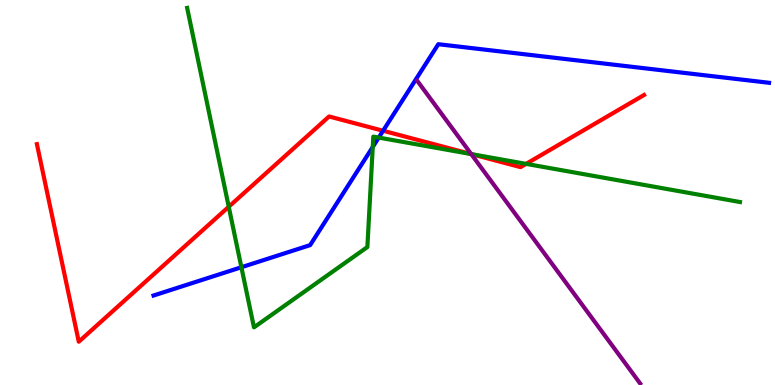[{'lines': ['blue', 'red'], 'intersections': [{'x': 4.94, 'y': 6.6}]}, {'lines': ['green', 'red'], 'intersections': [{'x': 2.95, 'y': 4.63}, {'x': 6.08, 'y': 6.0}, {'x': 6.79, 'y': 5.74}]}, {'lines': ['purple', 'red'], 'intersections': [{'x': 6.08, 'y': 6.0}]}, {'lines': ['blue', 'green'], 'intersections': [{'x': 3.11, 'y': 3.06}, {'x': 4.81, 'y': 6.18}, {'x': 4.89, 'y': 6.43}]}, {'lines': ['blue', 'purple'], 'intersections': []}, {'lines': ['green', 'purple'], 'intersections': [{'x': 6.08, 'y': 6.0}]}]